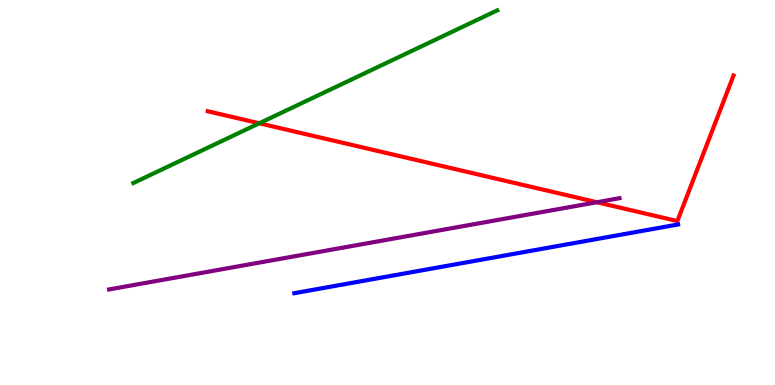[{'lines': ['blue', 'red'], 'intersections': []}, {'lines': ['green', 'red'], 'intersections': [{'x': 3.35, 'y': 6.8}]}, {'lines': ['purple', 'red'], 'intersections': [{'x': 7.7, 'y': 4.75}]}, {'lines': ['blue', 'green'], 'intersections': []}, {'lines': ['blue', 'purple'], 'intersections': []}, {'lines': ['green', 'purple'], 'intersections': []}]